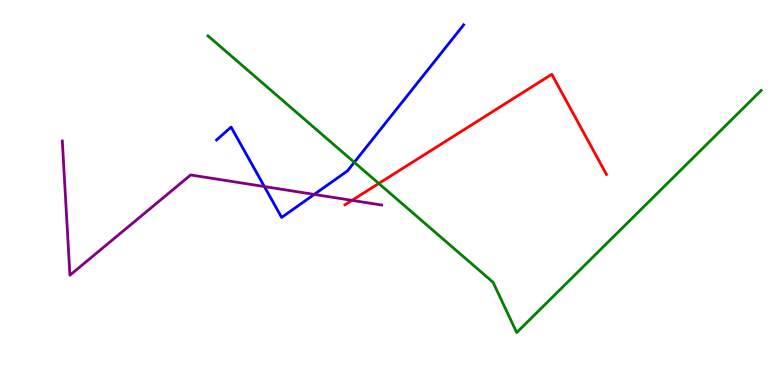[{'lines': ['blue', 'red'], 'intersections': []}, {'lines': ['green', 'red'], 'intersections': [{'x': 4.89, 'y': 5.23}]}, {'lines': ['purple', 'red'], 'intersections': [{'x': 4.54, 'y': 4.8}]}, {'lines': ['blue', 'green'], 'intersections': [{'x': 4.57, 'y': 5.78}]}, {'lines': ['blue', 'purple'], 'intersections': [{'x': 3.41, 'y': 5.15}, {'x': 4.05, 'y': 4.95}]}, {'lines': ['green', 'purple'], 'intersections': []}]